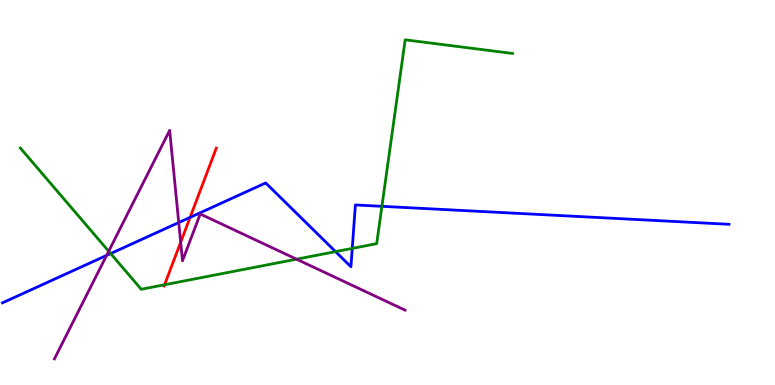[{'lines': ['blue', 'red'], 'intersections': [{'x': 2.45, 'y': 4.35}]}, {'lines': ['green', 'red'], 'intersections': [{'x': 2.12, 'y': 2.6}]}, {'lines': ['purple', 'red'], 'intersections': [{'x': 2.33, 'y': 3.71}]}, {'lines': ['blue', 'green'], 'intersections': [{'x': 1.43, 'y': 3.41}, {'x': 4.33, 'y': 3.46}, {'x': 4.55, 'y': 3.55}, {'x': 4.93, 'y': 4.64}]}, {'lines': ['blue', 'purple'], 'intersections': [{'x': 1.38, 'y': 3.37}, {'x': 2.31, 'y': 4.22}]}, {'lines': ['green', 'purple'], 'intersections': [{'x': 1.4, 'y': 3.47}, {'x': 3.83, 'y': 3.27}]}]